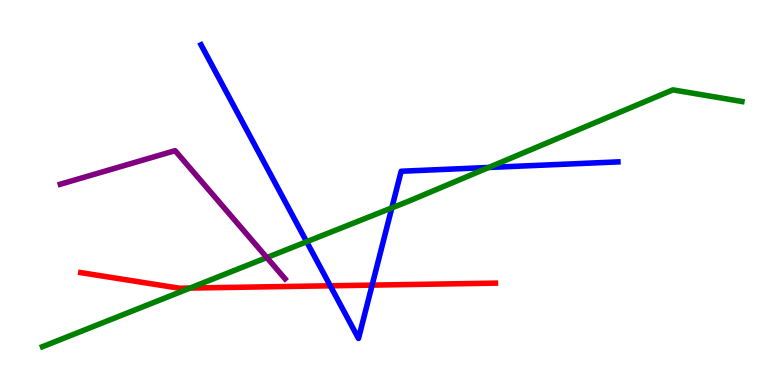[{'lines': ['blue', 'red'], 'intersections': [{'x': 4.26, 'y': 2.58}, {'x': 4.8, 'y': 2.59}]}, {'lines': ['green', 'red'], 'intersections': [{'x': 2.45, 'y': 2.52}]}, {'lines': ['purple', 'red'], 'intersections': []}, {'lines': ['blue', 'green'], 'intersections': [{'x': 3.96, 'y': 3.72}, {'x': 5.06, 'y': 4.6}, {'x': 6.31, 'y': 5.65}]}, {'lines': ['blue', 'purple'], 'intersections': []}, {'lines': ['green', 'purple'], 'intersections': [{'x': 3.44, 'y': 3.31}]}]